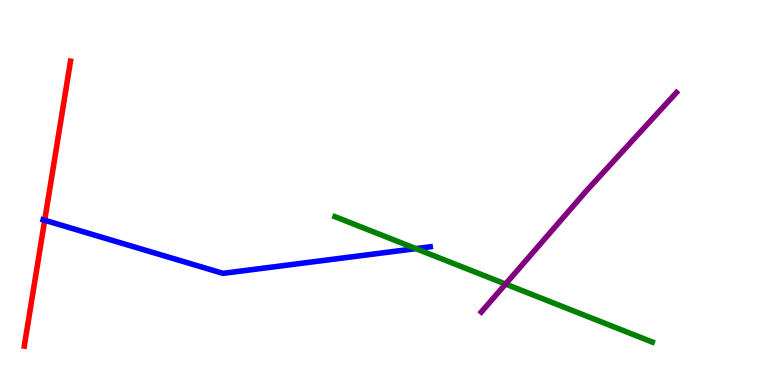[{'lines': ['blue', 'red'], 'intersections': [{'x': 0.577, 'y': 4.28}]}, {'lines': ['green', 'red'], 'intersections': []}, {'lines': ['purple', 'red'], 'intersections': []}, {'lines': ['blue', 'green'], 'intersections': [{'x': 5.37, 'y': 3.54}]}, {'lines': ['blue', 'purple'], 'intersections': []}, {'lines': ['green', 'purple'], 'intersections': [{'x': 6.52, 'y': 2.62}]}]